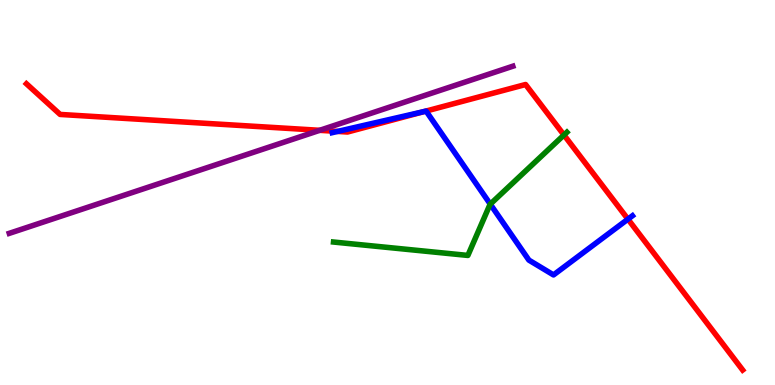[{'lines': ['blue', 'red'], 'intersections': [{'x': 4.36, 'y': 6.59}, {'x': 5.48, 'y': 7.11}, {'x': 8.1, 'y': 4.31}]}, {'lines': ['green', 'red'], 'intersections': [{'x': 7.28, 'y': 6.49}]}, {'lines': ['purple', 'red'], 'intersections': [{'x': 4.13, 'y': 6.62}]}, {'lines': ['blue', 'green'], 'intersections': [{'x': 6.33, 'y': 4.7}]}, {'lines': ['blue', 'purple'], 'intersections': []}, {'lines': ['green', 'purple'], 'intersections': []}]